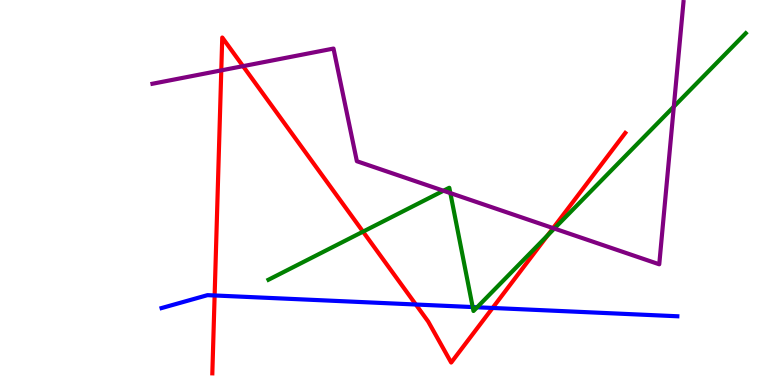[{'lines': ['blue', 'red'], 'intersections': [{'x': 2.77, 'y': 2.33}, {'x': 5.37, 'y': 2.09}, {'x': 6.36, 'y': 2.0}]}, {'lines': ['green', 'red'], 'intersections': [{'x': 4.68, 'y': 3.98}, {'x': 7.07, 'y': 3.89}]}, {'lines': ['purple', 'red'], 'intersections': [{'x': 2.86, 'y': 8.17}, {'x': 3.14, 'y': 8.28}, {'x': 7.14, 'y': 4.07}]}, {'lines': ['blue', 'green'], 'intersections': [{'x': 6.1, 'y': 2.02}, {'x': 6.16, 'y': 2.02}]}, {'lines': ['blue', 'purple'], 'intersections': []}, {'lines': ['green', 'purple'], 'intersections': [{'x': 5.72, 'y': 5.05}, {'x': 5.81, 'y': 4.98}, {'x': 7.15, 'y': 4.06}, {'x': 8.69, 'y': 7.23}]}]